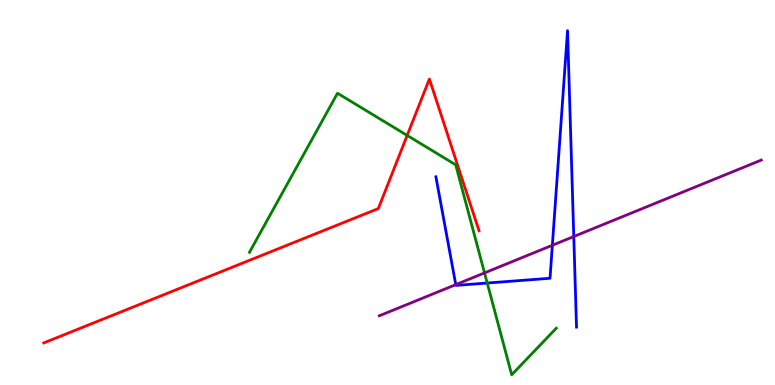[{'lines': ['blue', 'red'], 'intersections': []}, {'lines': ['green', 'red'], 'intersections': [{'x': 5.25, 'y': 6.48}]}, {'lines': ['purple', 'red'], 'intersections': []}, {'lines': ['blue', 'green'], 'intersections': [{'x': 6.29, 'y': 2.65}]}, {'lines': ['blue', 'purple'], 'intersections': [{'x': 5.88, 'y': 2.61}, {'x': 7.13, 'y': 3.63}, {'x': 7.4, 'y': 3.86}]}, {'lines': ['green', 'purple'], 'intersections': [{'x': 6.25, 'y': 2.91}]}]